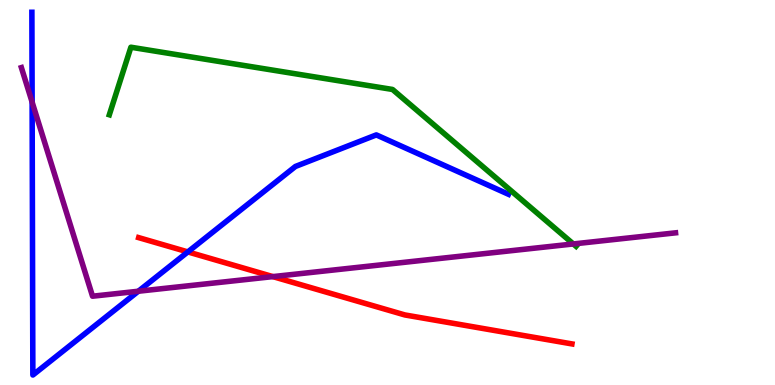[{'lines': ['blue', 'red'], 'intersections': [{'x': 2.42, 'y': 3.46}]}, {'lines': ['green', 'red'], 'intersections': []}, {'lines': ['purple', 'red'], 'intersections': [{'x': 3.52, 'y': 2.82}]}, {'lines': ['blue', 'green'], 'intersections': []}, {'lines': ['blue', 'purple'], 'intersections': [{'x': 0.415, 'y': 7.35}, {'x': 1.79, 'y': 2.44}]}, {'lines': ['green', 'purple'], 'intersections': [{'x': 7.4, 'y': 3.66}]}]